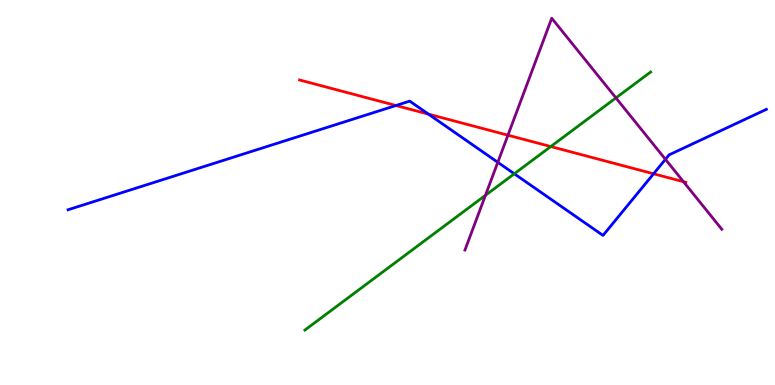[{'lines': ['blue', 'red'], 'intersections': [{'x': 5.11, 'y': 7.26}, {'x': 5.53, 'y': 7.04}, {'x': 8.43, 'y': 5.49}]}, {'lines': ['green', 'red'], 'intersections': [{'x': 7.11, 'y': 6.19}]}, {'lines': ['purple', 'red'], 'intersections': [{'x': 6.55, 'y': 6.49}, {'x': 8.82, 'y': 5.28}]}, {'lines': ['blue', 'green'], 'intersections': [{'x': 6.64, 'y': 5.49}]}, {'lines': ['blue', 'purple'], 'intersections': [{'x': 6.42, 'y': 5.78}, {'x': 8.59, 'y': 5.86}]}, {'lines': ['green', 'purple'], 'intersections': [{'x': 6.26, 'y': 4.93}, {'x': 7.95, 'y': 7.46}]}]